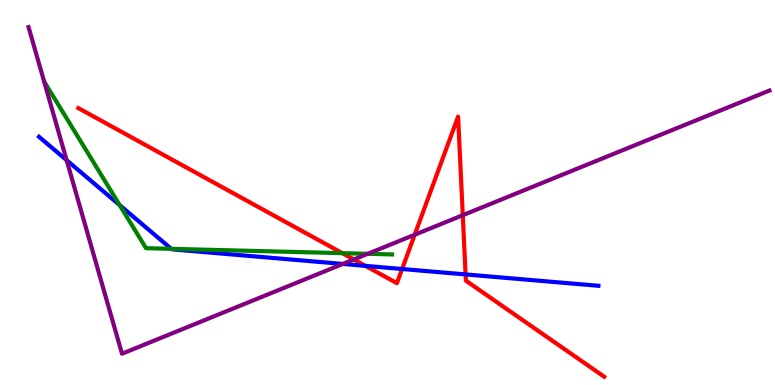[{'lines': ['blue', 'red'], 'intersections': [{'x': 4.72, 'y': 3.09}, {'x': 5.19, 'y': 3.01}, {'x': 6.01, 'y': 2.87}]}, {'lines': ['green', 'red'], 'intersections': [{'x': 4.42, 'y': 3.42}]}, {'lines': ['purple', 'red'], 'intersections': [{'x': 4.57, 'y': 3.26}, {'x': 5.35, 'y': 3.9}, {'x': 5.97, 'y': 4.41}]}, {'lines': ['blue', 'green'], 'intersections': [{'x': 1.54, 'y': 4.67}, {'x': 2.21, 'y': 3.54}]}, {'lines': ['blue', 'purple'], 'intersections': [{'x': 0.86, 'y': 5.84}, {'x': 4.42, 'y': 3.14}]}, {'lines': ['green', 'purple'], 'intersections': [{'x': 4.75, 'y': 3.41}]}]